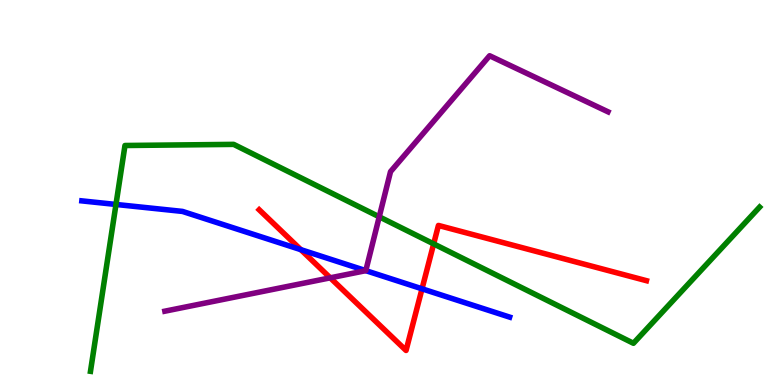[{'lines': ['blue', 'red'], 'intersections': [{'x': 3.88, 'y': 3.52}, {'x': 5.45, 'y': 2.5}]}, {'lines': ['green', 'red'], 'intersections': [{'x': 5.6, 'y': 3.67}]}, {'lines': ['purple', 'red'], 'intersections': [{'x': 4.26, 'y': 2.78}]}, {'lines': ['blue', 'green'], 'intersections': [{'x': 1.5, 'y': 4.69}]}, {'lines': ['blue', 'purple'], 'intersections': [{'x': 4.72, 'y': 2.97}]}, {'lines': ['green', 'purple'], 'intersections': [{'x': 4.89, 'y': 4.37}]}]